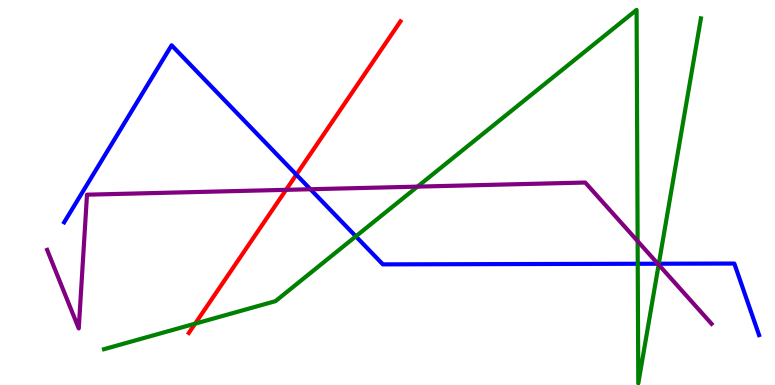[{'lines': ['blue', 'red'], 'intersections': [{'x': 3.82, 'y': 5.46}]}, {'lines': ['green', 'red'], 'intersections': [{'x': 2.52, 'y': 1.59}]}, {'lines': ['purple', 'red'], 'intersections': [{'x': 3.69, 'y': 5.07}]}, {'lines': ['blue', 'green'], 'intersections': [{'x': 4.59, 'y': 3.86}, {'x': 8.23, 'y': 3.15}, {'x': 8.5, 'y': 3.15}]}, {'lines': ['blue', 'purple'], 'intersections': [{'x': 4.01, 'y': 5.08}, {'x': 8.49, 'y': 3.15}]}, {'lines': ['green', 'purple'], 'intersections': [{'x': 5.39, 'y': 5.15}, {'x': 8.23, 'y': 3.74}, {'x': 8.5, 'y': 3.13}]}]